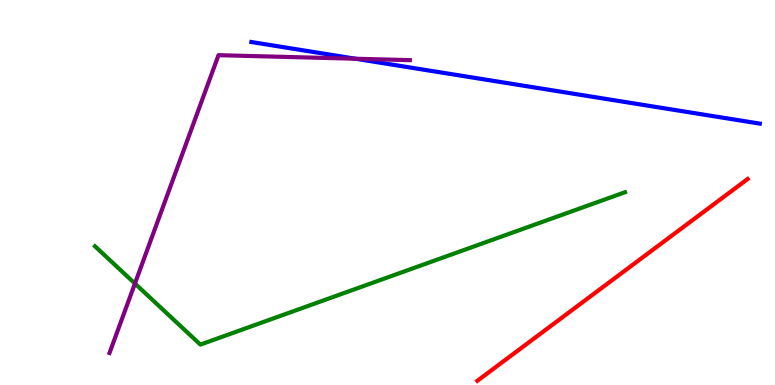[{'lines': ['blue', 'red'], 'intersections': []}, {'lines': ['green', 'red'], 'intersections': []}, {'lines': ['purple', 'red'], 'intersections': []}, {'lines': ['blue', 'green'], 'intersections': []}, {'lines': ['blue', 'purple'], 'intersections': [{'x': 4.59, 'y': 8.47}]}, {'lines': ['green', 'purple'], 'intersections': [{'x': 1.74, 'y': 2.64}]}]